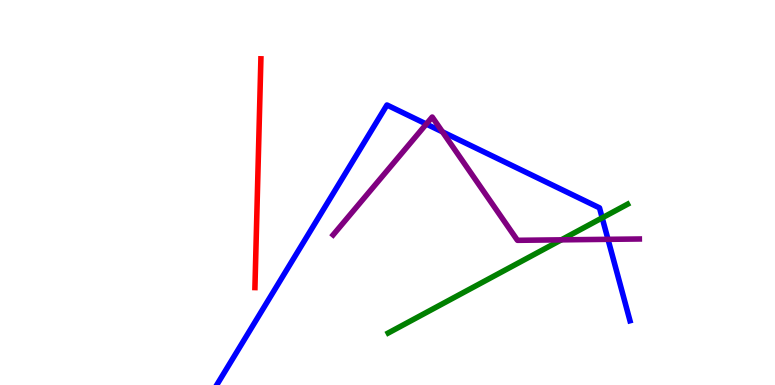[{'lines': ['blue', 'red'], 'intersections': []}, {'lines': ['green', 'red'], 'intersections': []}, {'lines': ['purple', 'red'], 'intersections': []}, {'lines': ['blue', 'green'], 'intersections': [{'x': 7.77, 'y': 4.34}]}, {'lines': ['blue', 'purple'], 'intersections': [{'x': 5.5, 'y': 6.78}, {'x': 5.71, 'y': 6.58}, {'x': 7.85, 'y': 3.78}]}, {'lines': ['green', 'purple'], 'intersections': [{'x': 7.24, 'y': 3.77}]}]